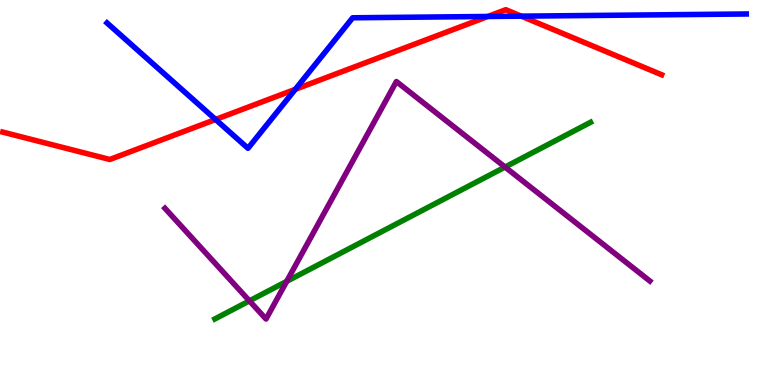[{'lines': ['blue', 'red'], 'intersections': [{'x': 2.78, 'y': 6.9}, {'x': 3.81, 'y': 7.68}, {'x': 6.29, 'y': 9.57}, {'x': 6.73, 'y': 9.58}]}, {'lines': ['green', 'red'], 'intersections': []}, {'lines': ['purple', 'red'], 'intersections': []}, {'lines': ['blue', 'green'], 'intersections': []}, {'lines': ['blue', 'purple'], 'intersections': []}, {'lines': ['green', 'purple'], 'intersections': [{'x': 3.22, 'y': 2.19}, {'x': 3.7, 'y': 2.69}, {'x': 6.52, 'y': 5.66}]}]